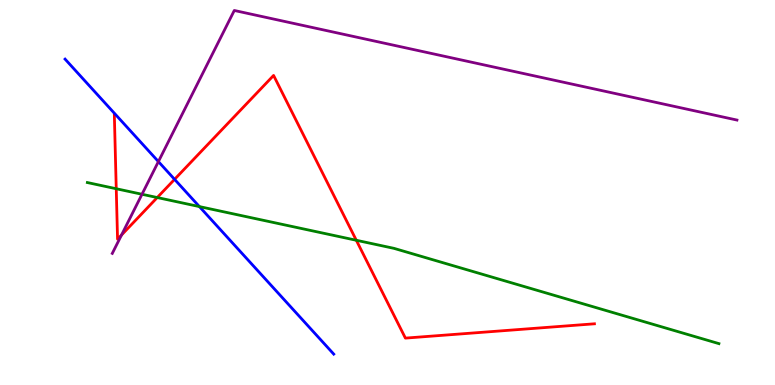[{'lines': ['blue', 'red'], 'intersections': [{'x': 2.25, 'y': 5.34}]}, {'lines': ['green', 'red'], 'intersections': [{'x': 1.5, 'y': 5.1}, {'x': 2.03, 'y': 4.87}, {'x': 4.6, 'y': 3.76}]}, {'lines': ['purple', 'red'], 'intersections': [{'x': 1.57, 'y': 3.9}]}, {'lines': ['blue', 'green'], 'intersections': [{'x': 2.57, 'y': 4.63}]}, {'lines': ['blue', 'purple'], 'intersections': [{'x': 2.04, 'y': 5.8}]}, {'lines': ['green', 'purple'], 'intersections': [{'x': 1.83, 'y': 4.95}]}]